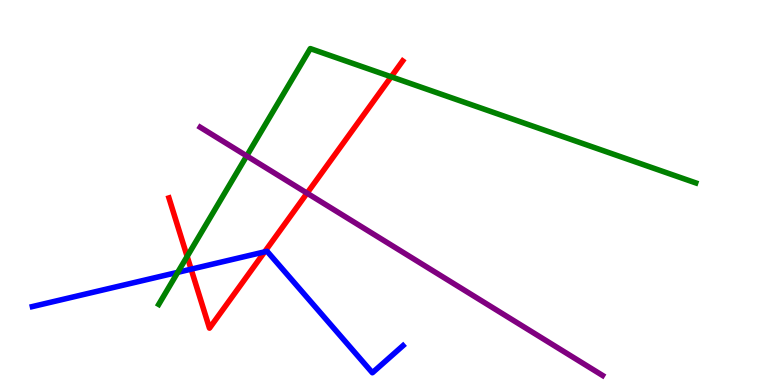[{'lines': ['blue', 'red'], 'intersections': [{'x': 2.47, 'y': 3.01}, {'x': 3.41, 'y': 3.46}]}, {'lines': ['green', 'red'], 'intersections': [{'x': 2.41, 'y': 3.34}, {'x': 5.05, 'y': 8.01}]}, {'lines': ['purple', 'red'], 'intersections': [{'x': 3.96, 'y': 4.98}]}, {'lines': ['blue', 'green'], 'intersections': [{'x': 2.29, 'y': 2.93}]}, {'lines': ['blue', 'purple'], 'intersections': []}, {'lines': ['green', 'purple'], 'intersections': [{'x': 3.18, 'y': 5.95}]}]